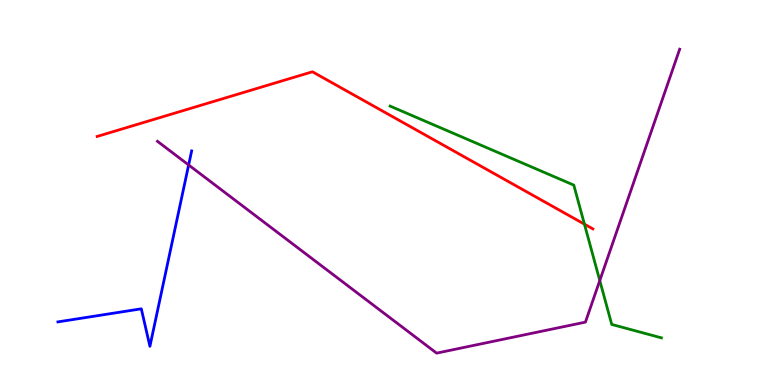[{'lines': ['blue', 'red'], 'intersections': []}, {'lines': ['green', 'red'], 'intersections': [{'x': 7.54, 'y': 4.18}]}, {'lines': ['purple', 'red'], 'intersections': []}, {'lines': ['blue', 'green'], 'intersections': []}, {'lines': ['blue', 'purple'], 'intersections': [{'x': 2.43, 'y': 5.71}]}, {'lines': ['green', 'purple'], 'intersections': [{'x': 7.74, 'y': 2.71}]}]